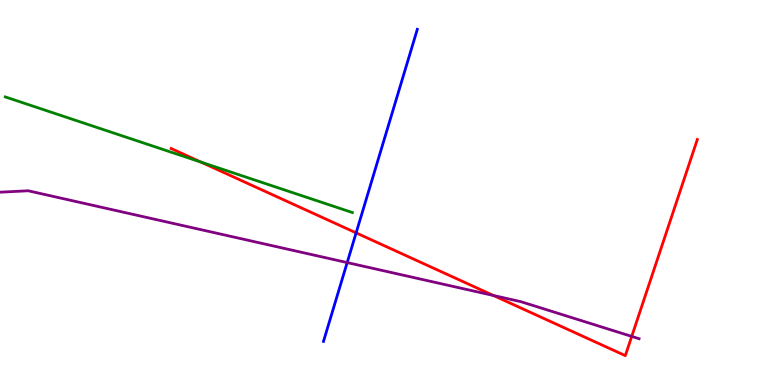[{'lines': ['blue', 'red'], 'intersections': [{'x': 4.6, 'y': 3.95}]}, {'lines': ['green', 'red'], 'intersections': [{'x': 2.59, 'y': 5.79}]}, {'lines': ['purple', 'red'], 'intersections': [{'x': 6.37, 'y': 2.32}, {'x': 8.15, 'y': 1.26}]}, {'lines': ['blue', 'green'], 'intersections': []}, {'lines': ['blue', 'purple'], 'intersections': [{'x': 4.48, 'y': 3.18}]}, {'lines': ['green', 'purple'], 'intersections': []}]